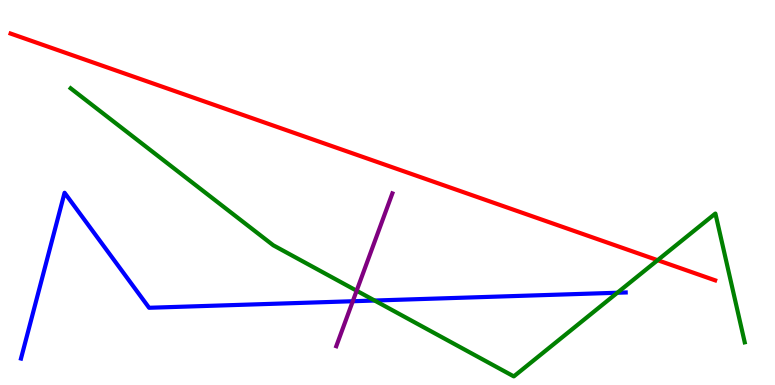[{'lines': ['blue', 'red'], 'intersections': []}, {'lines': ['green', 'red'], 'intersections': [{'x': 8.49, 'y': 3.24}]}, {'lines': ['purple', 'red'], 'intersections': []}, {'lines': ['blue', 'green'], 'intersections': [{'x': 4.83, 'y': 2.19}, {'x': 7.97, 'y': 2.4}]}, {'lines': ['blue', 'purple'], 'intersections': [{'x': 4.55, 'y': 2.18}]}, {'lines': ['green', 'purple'], 'intersections': [{'x': 4.6, 'y': 2.45}]}]